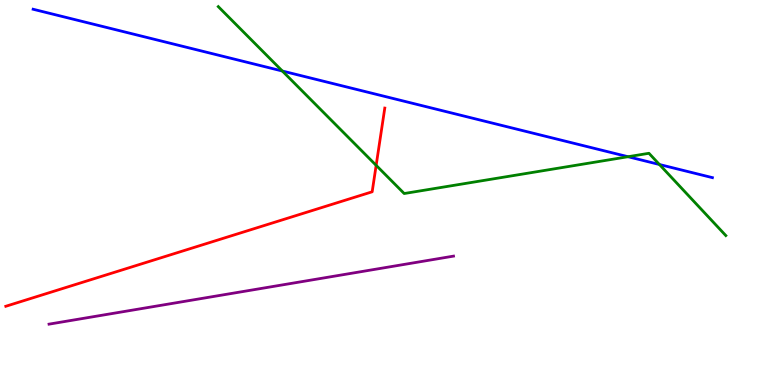[{'lines': ['blue', 'red'], 'intersections': []}, {'lines': ['green', 'red'], 'intersections': [{'x': 4.85, 'y': 5.71}]}, {'lines': ['purple', 'red'], 'intersections': []}, {'lines': ['blue', 'green'], 'intersections': [{'x': 3.64, 'y': 8.16}, {'x': 8.1, 'y': 5.93}, {'x': 8.51, 'y': 5.73}]}, {'lines': ['blue', 'purple'], 'intersections': []}, {'lines': ['green', 'purple'], 'intersections': []}]